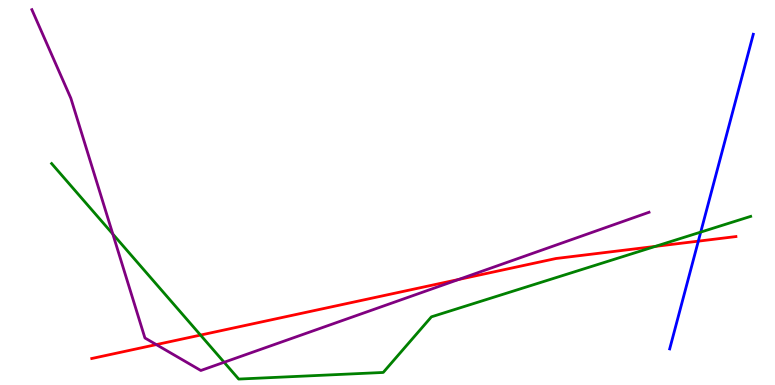[{'lines': ['blue', 'red'], 'intersections': [{'x': 9.01, 'y': 3.74}]}, {'lines': ['green', 'red'], 'intersections': [{'x': 2.59, 'y': 1.3}, {'x': 8.46, 'y': 3.6}]}, {'lines': ['purple', 'red'], 'intersections': [{'x': 2.02, 'y': 1.05}, {'x': 5.92, 'y': 2.74}]}, {'lines': ['blue', 'green'], 'intersections': [{'x': 9.04, 'y': 3.97}]}, {'lines': ['blue', 'purple'], 'intersections': []}, {'lines': ['green', 'purple'], 'intersections': [{'x': 1.46, 'y': 3.92}, {'x': 2.89, 'y': 0.59}]}]